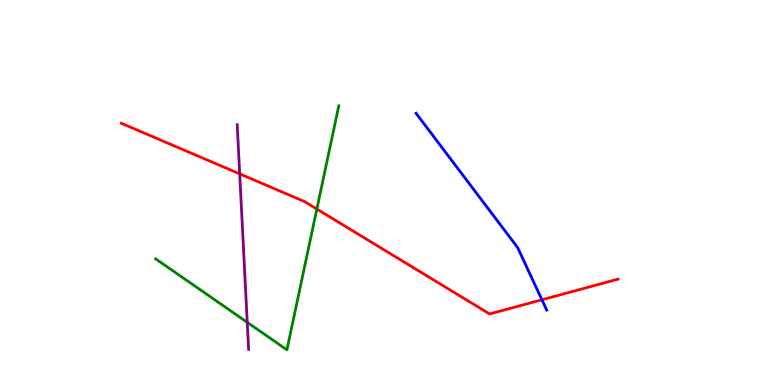[{'lines': ['blue', 'red'], 'intersections': [{'x': 6.99, 'y': 2.21}]}, {'lines': ['green', 'red'], 'intersections': [{'x': 4.09, 'y': 4.57}]}, {'lines': ['purple', 'red'], 'intersections': [{'x': 3.09, 'y': 5.48}]}, {'lines': ['blue', 'green'], 'intersections': []}, {'lines': ['blue', 'purple'], 'intersections': []}, {'lines': ['green', 'purple'], 'intersections': [{'x': 3.19, 'y': 1.63}]}]